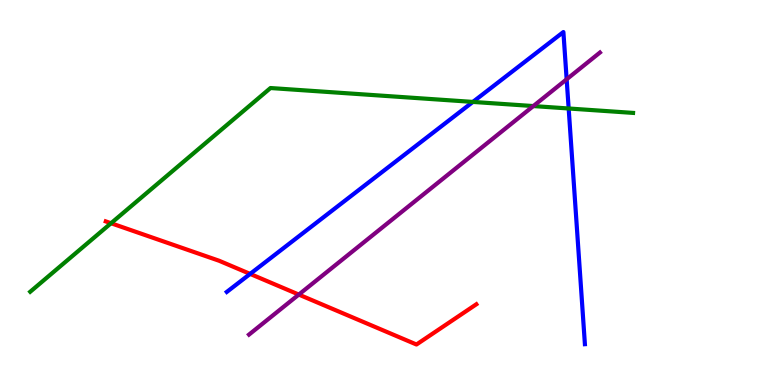[{'lines': ['blue', 'red'], 'intersections': [{'x': 3.23, 'y': 2.89}]}, {'lines': ['green', 'red'], 'intersections': [{'x': 1.43, 'y': 4.2}]}, {'lines': ['purple', 'red'], 'intersections': [{'x': 3.86, 'y': 2.35}]}, {'lines': ['blue', 'green'], 'intersections': [{'x': 6.1, 'y': 7.35}, {'x': 7.34, 'y': 7.18}]}, {'lines': ['blue', 'purple'], 'intersections': [{'x': 7.31, 'y': 7.94}]}, {'lines': ['green', 'purple'], 'intersections': [{'x': 6.88, 'y': 7.25}]}]